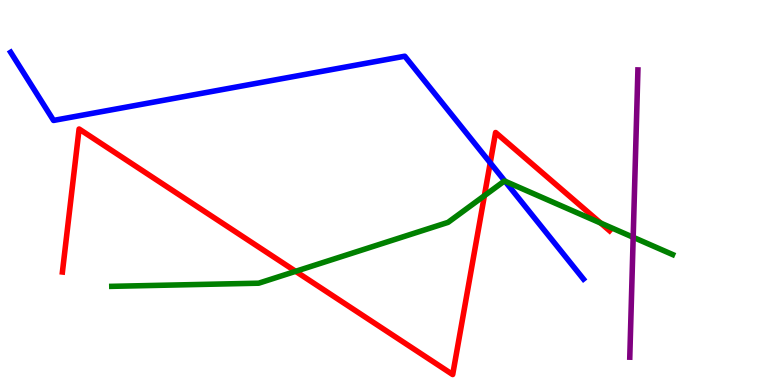[{'lines': ['blue', 'red'], 'intersections': [{'x': 6.33, 'y': 5.77}]}, {'lines': ['green', 'red'], 'intersections': [{'x': 3.81, 'y': 2.95}, {'x': 6.25, 'y': 4.92}, {'x': 7.75, 'y': 4.21}]}, {'lines': ['purple', 'red'], 'intersections': []}, {'lines': ['blue', 'green'], 'intersections': [{'x': 6.52, 'y': 5.29}]}, {'lines': ['blue', 'purple'], 'intersections': []}, {'lines': ['green', 'purple'], 'intersections': [{'x': 8.17, 'y': 3.84}]}]